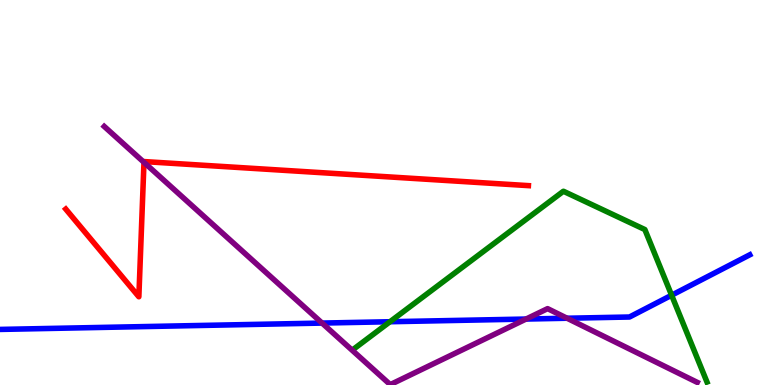[{'lines': ['blue', 'red'], 'intersections': []}, {'lines': ['green', 'red'], 'intersections': []}, {'lines': ['purple', 'red'], 'intersections': [{'x': 1.86, 'y': 5.78}]}, {'lines': ['blue', 'green'], 'intersections': [{'x': 5.03, 'y': 1.64}, {'x': 8.67, 'y': 2.33}]}, {'lines': ['blue', 'purple'], 'intersections': [{'x': 4.16, 'y': 1.61}, {'x': 6.79, 'y': 1.71}, {'x': 7.32, 'y': 1.73}]}, {'lines': ['green', 'purple'], 'intersections': []}]